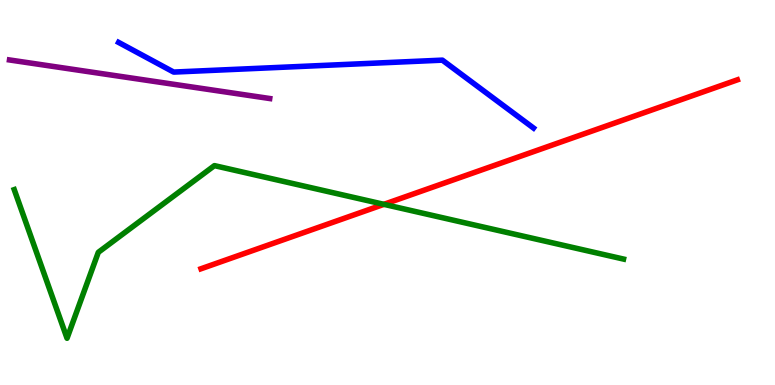[{'lines': ['blue', 'red'], 'intersections': []}, {'lines': ['green', 'red'], 'intersections': [{'x': 4.95, 'y': 4.69}]}, {'lines': ['purple', 'red'], 'intersections': []}, {'lines': ['blue', 'green'], 'intersections': []}, {'lines': ['blue', 'purple'], 'intersections': []}, {'lines': ['green', 'purple'], 'intersections': []}]